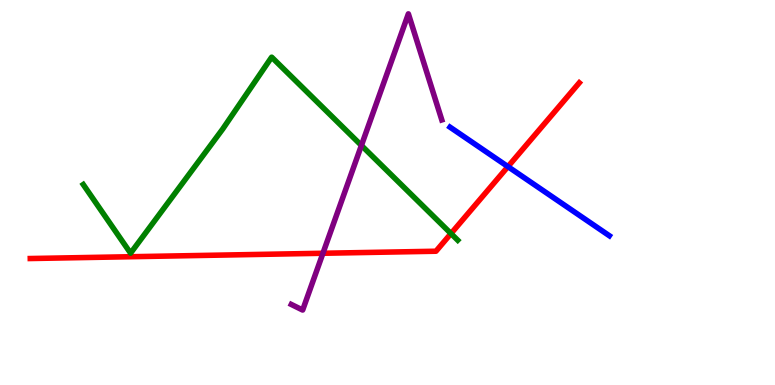[{'lines': ['blue', 'red'], 'intersections': [{'x': 6.55, 'y': 5.67}]}, {'lines': ['green', 'red'], 'intersections': [{'x': 5.82, 'y': 3.93}]}, {'lines': ['purple', 'red'], 'intersections': [{'x': 4.17, 'y': 3.42}]}, {'lines': ['blue', 'green'], 'intersections': []}, {'lines': ['blue', 'purple'], 'intersections': []}, {'lines': ['green', 'purple'], 'intersections': [{'x': 4.66, 'y': 6.22}]}]